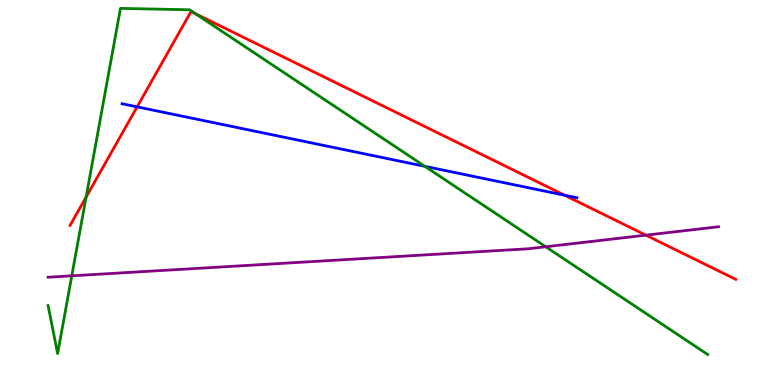[{'lines': ['blue', 'red'], 'intersections': [{'x': 1.77, 'y': 7.22}, {'x': 7.29, 'y': 4.93}]}, {'lines': ['green', 'red'], 'intersections': [{'x': 1.11, 'y': 4.88}, {'x': 2.52, 'y': 9.64}]}, {'lines': ['purple', 'red'], 'intersections': [{'x': 8.33, 'y': 3.89}]}, {'lines': ['blue', 'green'], 'intersections': [{'x': 5.48, 'y': 5.68}]}, {'lines': ['blue', 'purple'], 'intersections': []}, {'lines': ['green', 'purple'], 'intersections': [{'x': 0.926, 'y': 2.84}, {'x': 7.04, 'y': 3.59}]}]